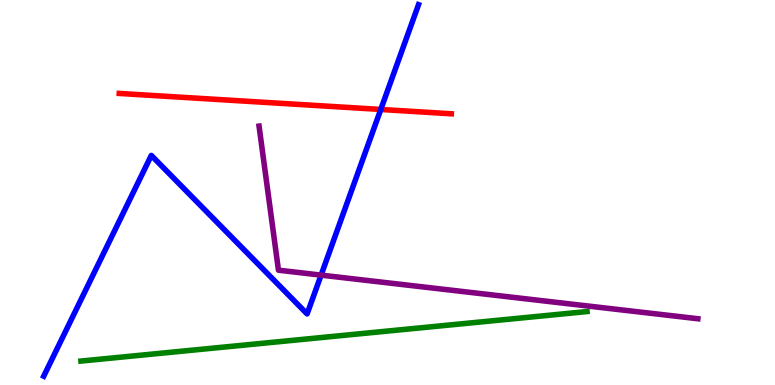[{'lines': ['blue', 'red'], 'intersections': [{'x': 4.91, 'y': 7.16}]}, {'lines': ['green', 'red'], 'intersections': []}, {'lines': ['purple', 'red'], 'intersections': []}, {'lines': ['blue', 'green'], 'intersections': []}, {'lines': ['blue', 'purple'], 'intersections': [{'x': 4.14, 'y': 2.85}]}, {'lines': ['green', 'purple'], 'intersections': []}]